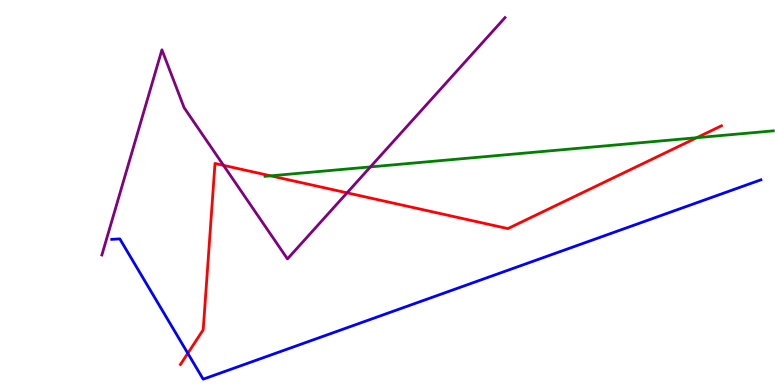[{'lines': ['blue', 'red'], 'intersections': [{'x': 2.42, 'y': 0.823}]}, {'lines': ['green', 'red'], 'intersections': [{'x': 3.49, 'y': 5.43}, {'x': 8.99, 'y': 6.42}]}, {'lines': ['purple', 'red'], 'intersections': [{'x': 2.88, 'y': 5.71}, {'x': 4.48, 'y': 4.99}]}, {'lines': ['blue', 'green'], 'intersections': []}, {'lines': ['blue', 'purple'], 'intersections': []}, {'lines': ['green', 'purple'], 'intersections': [{'x': 4.78, 'y': 5.66}]}]